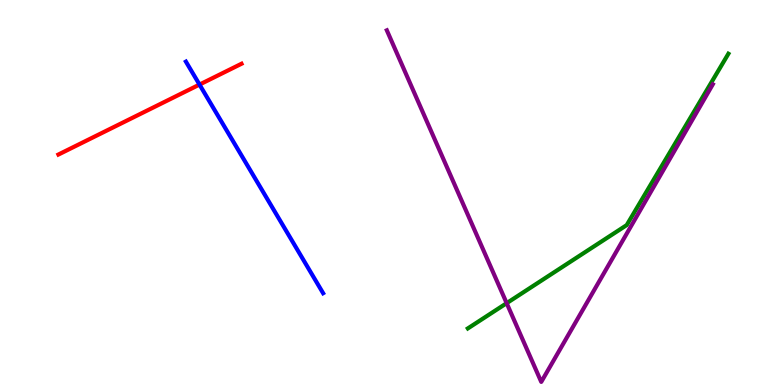[{'lines': ['blue', 'red'], 'intersections': [{'x': 2.57, 'y': 7.8}]}, {'lines': ['green', 'red'], 'intersections': []}, {'lines': ['purple', 'red'], 'intersections': []}, {'lines': ['blue', 'green'], 'intersections': []}, {'lines': ['blue', 'purple'], 'intersections': []}, {'lines': ['green', 'purple'], 'intersections': [{'x': 6.54, 'y': 2.13}]}]